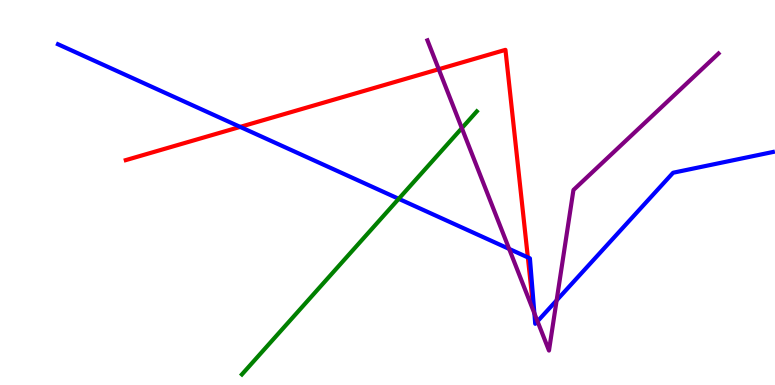[{'lines': ['blue', 'red'], 'intersections': [{'x': 3.1, 'y': 6.7}, {'x': 6.81, 'y': 3.31}]}, {'lines': ['green', 'red'], 'intersections': []}, {'lines': ['purple', 'red'], 'intersections': [{'x': 5.66, 'y': 8.2}]}, {'lines': ['blue', 'green'], 'intersections': [{'x': 5.14, 'y': 4.84}]}, {'lines': ['blue', 'purple'], 'intersections': [{'x': 6.57, 'y': 3.53}, {'x': 6.9, 'y': 1.86}, {'x': 6.94, 'y': 1.65}, {'x': 7.18, 'y': 2.2}]}, {'lines': ['green', 'purple'], 'intersections': [{'x': 5.96, 'y': 6.67}]}]